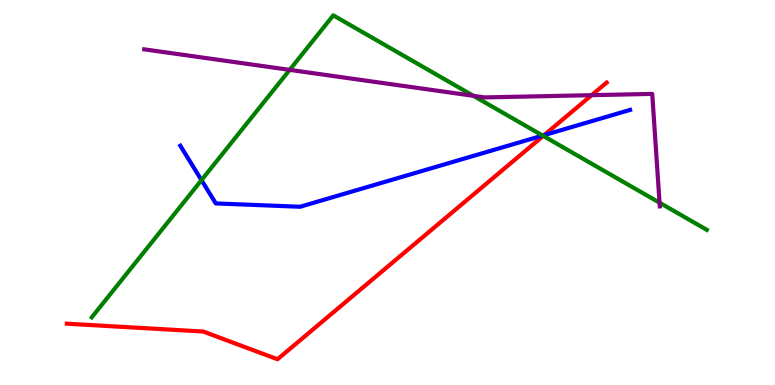[{'lines': ['blue', 'red'], 'intersections': [{'x': 7.02, 'y': 6.49}]}, {'lines': ['green', 'red'], 'intersections': [{'x': 7.01, 'y': 6.47}]}, {'lines': ['purple', 'red'], 'intersections': [{'x': 7.63, 'y': 7.53}]}, {'lines': ['blue', 'green'], 'intersections': [{'x': 2.6, 'y': 5.32}, {'x': 7.0, 'y': 6.48}]}, {'lines': ['blue', 'purple'], 'intersections': []}, {'lines': ['green', 'purple'], 'intersections': [{'x': 3.74, 'y': 8.19}, {'x': 6.11, 'y': 7.51}, {'x': 8.51, 'y': 4.73}]}]